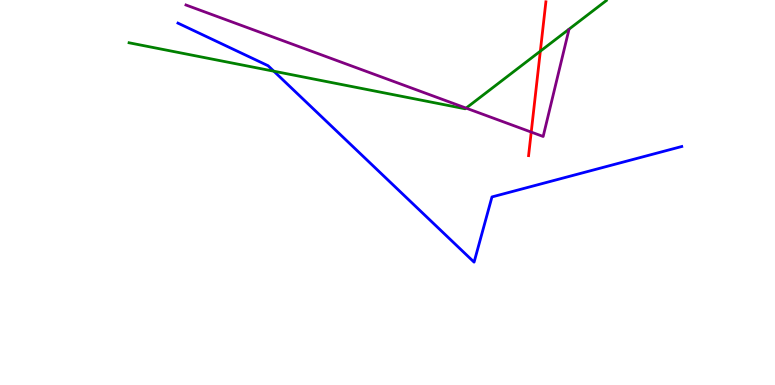[{'lines': ['blue', 'red'], 'intersections': []}, {'lines': ['green', 'red'], 'intersections': [{'x': 6.97, 'y': 8.67}]}, {'lines': ['purple', 'red'], 'intersections': [{'x': 6.85, 'y': 6.57}]}, {'lines': ['blue', 'green'], 'intersections': [{'x': 3.53, 'y': 8.15}]}, {'lines': ['blue', 'purple'], 'intersections': []}, {'lines': ['green', 'purple'], 'intersections': [{'x': 6.01, 'y': 7.19}]}]